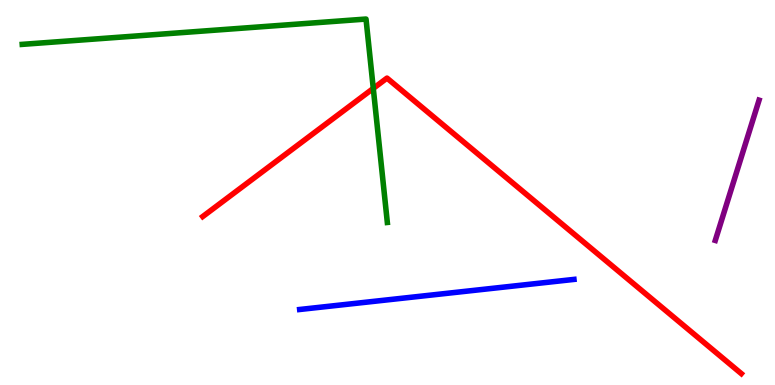[{'lines': ['blue', 'red'], 'intersections': []}, {'lines': ['green', 'red'], 'intersections': [{'x': 4.82, 'y': 7.7}]}, {'lines': ['purple', 'red'], 'intersections': []}, {'lines': ['blue', 'green'], 'intersections': []}, {'lines': ['blue', 'purple'], 'intersections': []}, {'lines': ['green', 'purple'], 'intersections': []}]